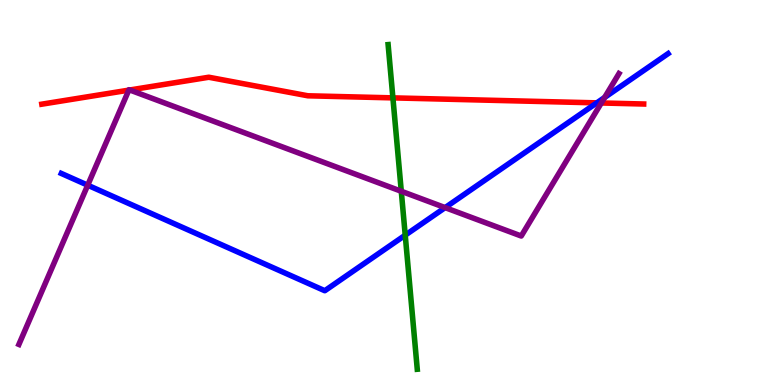[{'lines': ['blue', 'red'], 'intersections': [{'x': 7.7, 'y': 7.33}]}, {'lines': ['green', 'red'], 'intersections': [{'x': 5.07, 'y': 7.46}]}, {'lines': ['purple', 'red'], 'intersections': [{'x': 1.66, 'y': 7.66}, {'x': 1.67, 'y': 7.66}, {'x': 7.76, 'y': 7.33}]}, {'lines': ['blue', 'green'], 'intersections': [{'x': 5.23, 'y': 3.89}]}, {'lines': ['blue', 'purple'], 'intersections': [{'x': 1.13, 'y': 5.19}, {'x': 5.74, 'y': 4.61}, {'x': 7.8, 'y': 7.47}]}, {'lines': ['green', 'purple'], 'intersections': [{'x': 5.18, 'y': 5.03}]}]